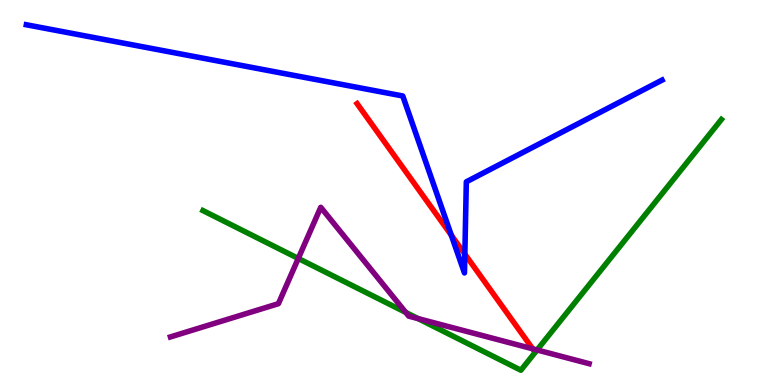[{'lines': ['blue', 'red'], 'intersections': [{'x': 5.82, 'y': 3.89}, {'x': 6.0, 'y': 3.4}]}, {'lines': ['green', 'red'], 'intersections': []}, {'lines': ['purple', 'red'], 'intersections': [{'x': 6.87, 'y': 0.94}]}, {'lines': ['blue', 'green'], 'intersections': []}, {'lines': ['blue', 'purple'], 'intersections': []}, {'lines': ['green', 'purple'], 'intersections': [{'x': 3.85, 'y': 3.29}, {'x': 5.24, 'y': 1.89}, {'x': 5.39, 'y': 1.73}, {'x': 6.93, 'y': 0.91}]}]